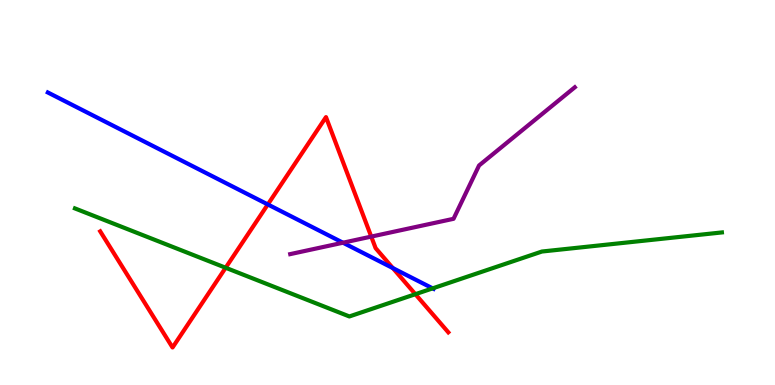[{'lines': ['blue', 'red'], 'intersections': [{'x': 3.46, 'y': 4.69}, {'x': 5.07, 'y': 3.04}]}, {'lines': ['green', 'red'], 'intersections': [{'x': 2.91, 'y': 3.05}, {'x': 5.36, 'y': 2.36}]}, {'lines': ['purple', 'red'], 'intersections': [{'x': 4.79, 'y': 3.85}]}, {'lines': ['blue', 'green'], 'intersections': [{'x': 5.58, 'y': 2.51}]}, {'lines': ['blue', 'purple'], 'intersections': [{'x': 4.43, 'y': 3.7}]}, {'lines': ['green', 'purple'], 'intersections': []}]